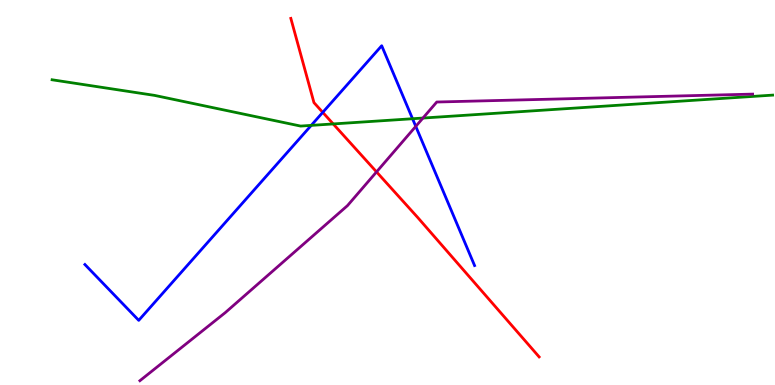[{'lines': ['blue', 'red'], 'intersections': [{'x': 4.16, 'y': 7.08}]}, {'lines': ['green', 'red'], 'intersections': [{'x': 4.3, 'y': 6.78}]}, {'lines': ['purple', 'red'], 'intersections': [{'x': 4.86, 'y': 5.54}]}, {'lines': ['blue', 'green'], 'intersections': [{'x': 4.02, 'y': 6.74}, {'x': 5.32, 'y': 6.92}]}, {'lines': ['blue', 'purple'], 'intersections': [{'x': 5.36, 'y': 6.72}]}, {'lines': ['green', 'purple'], 'intersections': [{'x': 5.46, 'y': 6.93}]}]